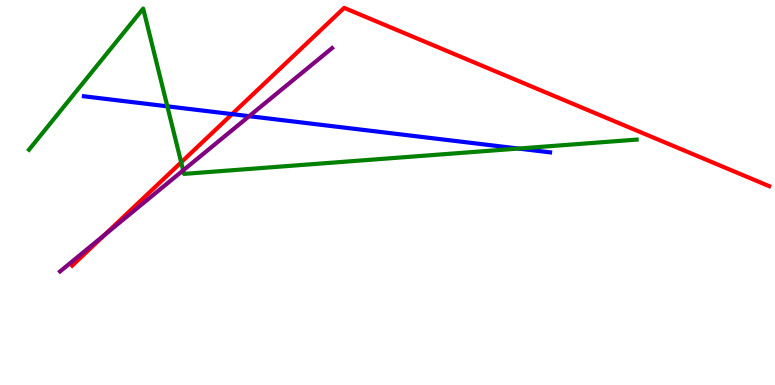[{'lines': ['blue', 'red'], 'intersections': [{'x': 2.99, 'y': 7.04}]}, {'lines': ['green', 'red'], 'intersections': [{'x': 2.34, 'y': 5.78}]}, {'lines': ['purple', 'red'], 'intersections': [{'x': 1.35, 'y': 3.9}]}, {'lines': ['blue', 'green'], 'intersections': [{'x': 2.16, 'y': 7.24}, {'x': 6.69, 'y': 6.14}]}, {'lines': ['blue', 'purple'], 'intersections': [{'x': 3.22, 'y': 6.98}]}, {'lines': ['green', 'purple'], 'intersections': [{'x': 2.36, 'y': 5.57}]}]